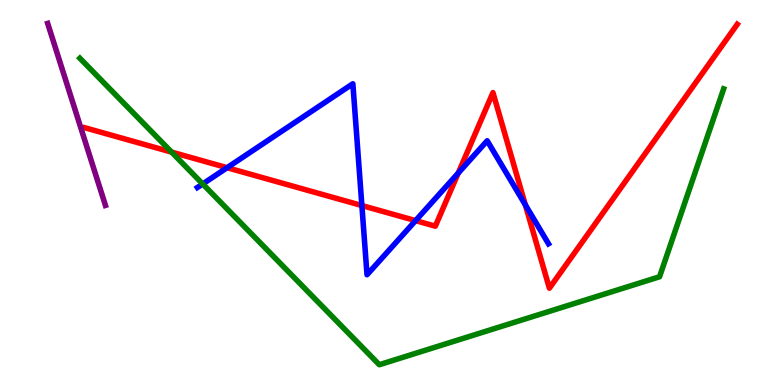[{'lines': ['blue', 'red'], 'intersections': [{'x': 2.93, 'y': 5.64}, {'x': 4.67, 'y': 4.66}, {'x': 5.36, 'y': 4.27}, {'x': 5.91, 'y': 5.51}, {'x': 6.78, 'y': 4.68}]}, {'lines': ['green', 'red'], 'intersections': [{'x': 2.21, 'y': 6.05}]}, {'lines': ['purple', 'red'], 'intersections': []}, {'lines': ['blue', 'green'], 'intersections': [{'x': 2.62, 'y': 5.22}]}, {'lines': ['blue', 'purple'], 'intersections': []}, {'lines': ['green', 'purple'], 'intersections': []}]